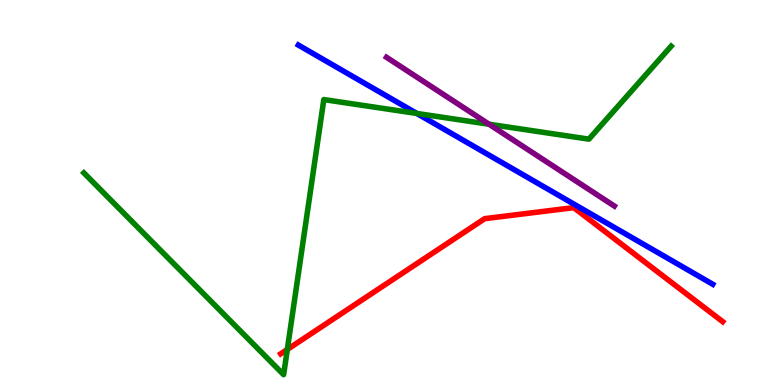[{'lines': ['blue', 'red'], 'intersections': []}, {'lines': ['green', 'red'], 'intersections': [{'x': 3.71, 'y': 0.923}]}, {'lines': ['purple', 'red'], 'intersections': []}, {'lines': ['blue', 'green'], 'intersections': [{'x': 5.38, 'y': 7.05}]}, {'lines': ['blue', 'purple'], 'intersections': []}, {'lines': ['green', 'purple'], 'intersections': [{'x': 6.31, 'y': 6.77}]}]